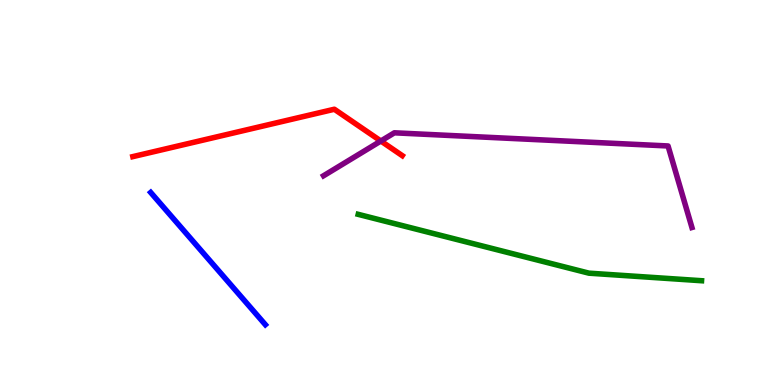[{'lines': ['blue', 'red'], 'intersections': []}, {'lines': ['green', 'red'], 'intersections': []}, {'lines': ['purple', 'red'], 'intersections': [{'x': 4.91, 'y': 6.34}]}, {'lines': ['blue', 'green'], 'intersections': []}, {'lines': ['blue', 'purple'], 'intersections': []}, {'lines': ['green', 'purple'], 'intersections': []}]